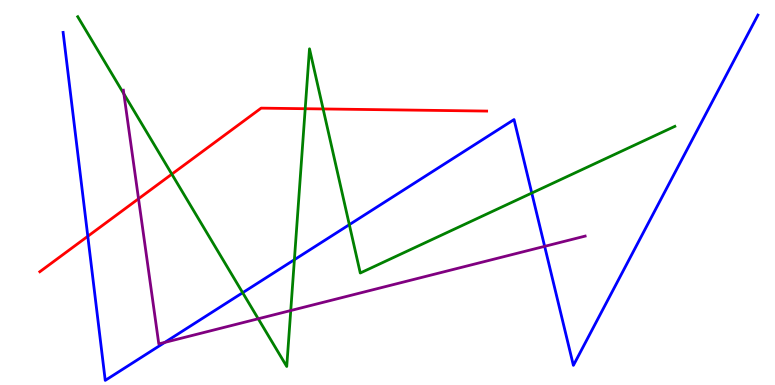[{'lines': ['blue', 'red'], 'intersections': [{'x': 1.13, 'y': 3.86}]}, {'lines': ['green', 'red'], 'intersections': [{'x': 2.22, 'y': 5.48}, {'x': 3.94, 'y': 7.18}, {'x': 4.17, 'y': 7.17}]}, {'lines': ['purple', 'red'], 'intersections': [{'x': 1.79, 'y': 4.84}]}, {'lines': ['blue', 'green'], 'intersections': [{'x': 3.13, 'y': 2.4}, {'x': 3.8, 'y': 3.25}, {'x': 4.51, 'y': 4.16}, {'x': 6.86, 'y': 4.99}]}, {'lines': ['blue', 'purple'], 'intersections': [{'x': 2.13, 'y': 1.11}, {'x': 7.03, 'y': 3.6}]}, {'lines': ['green', 'purple'], 'intersections': [{'x': 1.6, 'y': 7.56}, {'x': 3.33, 'y': 1.72}, {'x': 3.75, 'y': 1.93}]}]